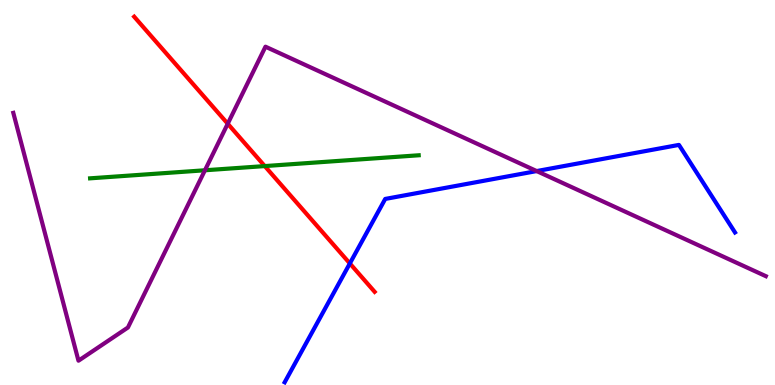[{'lines': ['blue', 'red'], 'intersections': [{'x': 4.51, 'y': 3.16}]}, {'lines': ['green', 'red'], 'intersections': [{'x': 3.42, 'y': 5.69}]}, {'lines': ['purple', 'red'], 'intersections': [{'x': 2.94, 'y': 6.79}]}, {'lines': ['blue', 'green'], 'intersections': []}, {'lines': ['blue', 'purple'], 'intersections': [{'x': 6.92, 'y': 5.56}]}, {'lines': ['green', 'purple'], 'intersections': [{'x': 2.64, 'y': 5.58}]}]